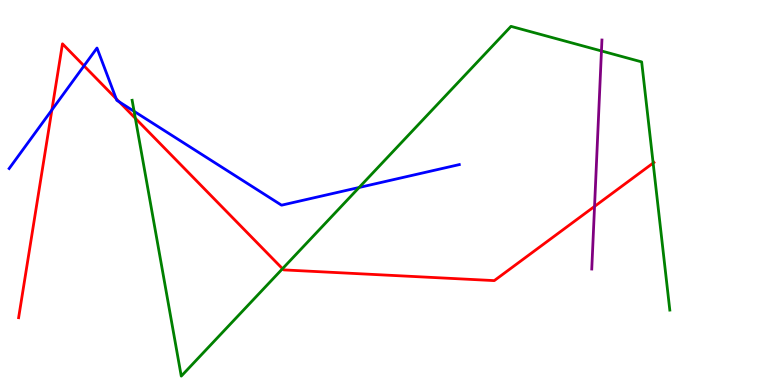[{'lines': ['blue', 'red'], 'intersections': [{'x': 0.67, 'y': 7.14}, {'x': 1.08, 'y': 8.29}, {'x': 1.5, 'y': 7.44}, {'x': 1.54, 'y': 7.35}]}, {'lines': ['green', 'red'], 'intersections': [{'x': 1.75, 'y': 6.93}, {'x': 3.65, 'y': 3.02}, {'x': 8.43, 'y': 5.76}]}, {'lines': ['purple', 'red'], 'intersections': [{'x': 7.67, 'y': 4.64}]}, {'lines': ['blue', 'green'], 'intersections': [{'x': 1.73, 'y': 7.11}, {'x': 4.63, 'y': 5.13}]}, {'lines': ['blue', 'purple'], 'intersections': []}, {'lines': ['green', 'purple'], 'intersections': [{'x': 7.76, 'y': 8.68}]}]